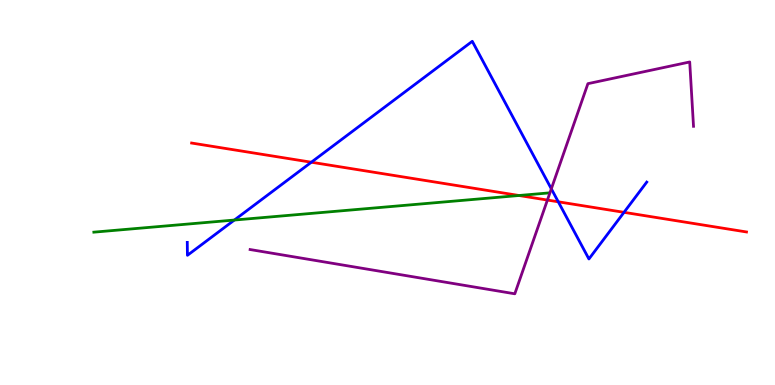[{'lines': ['blue', 'red'], 'intersections': [{'x': 4.02, 'y': 5.79}, {'x': 7.2, 'y': 4.76}, {'x': 8.05, 'y': 4.48}]}, {'lines': ['green', 'red'], 'intersections': [{'x': 6.7, 'y': 4.92}]}, {'lines': ['purple', 'red'], 'intersections': [{'x': 7.06, 'y': 4.8}]}, {'lines': ['blue', 'green'], 'intersections': [{'x': 3.02, 'y': 4.28}]}, {'lines': ['blue', 'purple'], 'intersections': [{'x': 7.11, 'y': 5.1}]}, {'lines': ['green', 'purple'], 'intersections': []}]